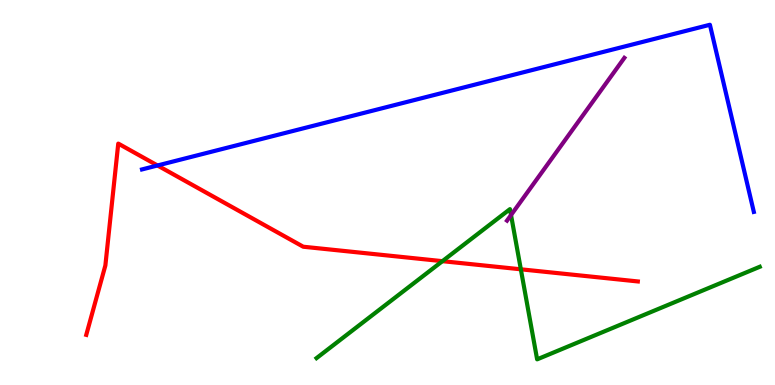[{'lines': ['blue', 'red'], 'intersections': [{'x': 2.03, 'y': 5.7}]}, {'lines': ['green', 'red'], 'intersections': [{'x': 5.71, 'y': 3.22}, {'x': 6.72, 'y': 3.01}]}, {'lines': ['purple', 'red'], 'intersections': []}, {'lines': ['blue', 'green'], 'intersections': []}, {'lines': ['blue', 'purple'], 'intersections': []}, {'lines': ['green', 'purple'], 'intersections': [{'x': 6.59, 'y': 4.41}]}]